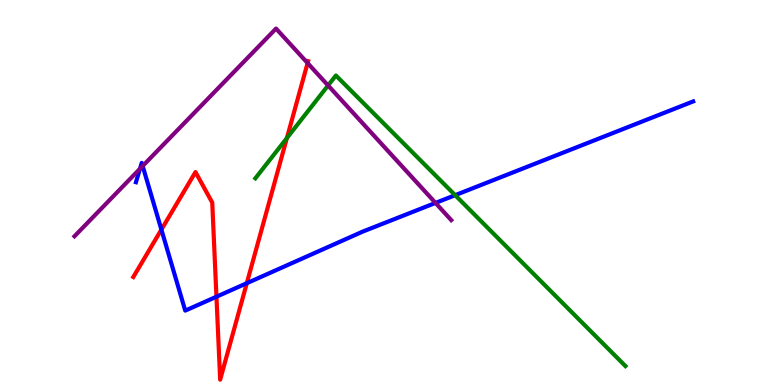[{'lines': ['blue', 'red'], 'intersections': [{'x': 2.08, 'y': 4.04}, {'x': 2.79, 'y': 2.29}, {'x': 3.18, 'y': 2.64}]}, {'lines': ['green', 'red'], 'intersections': [{'x': 3.7, 'y': 6.41}]}, {'lines': ['purple', 'red'], 'intersections': [{'x': 3.97, 'y': 8.36}]}, {'lines': ['blue', 'green'], 'intersections': [{'x': 5.87, 'y': 4.93}]}, {'lines': ['blue', 'purple'], 'intersections': [{'x': 1.81, 'y': 5.62}, {'x': 1.84, 'y': 5.69}, {'x': 5.62, 'y': 4.73}]}, {'lines': ['green', 'purple'], 'intersections': [{'x': 4.23, 'y': 7.78}]}]